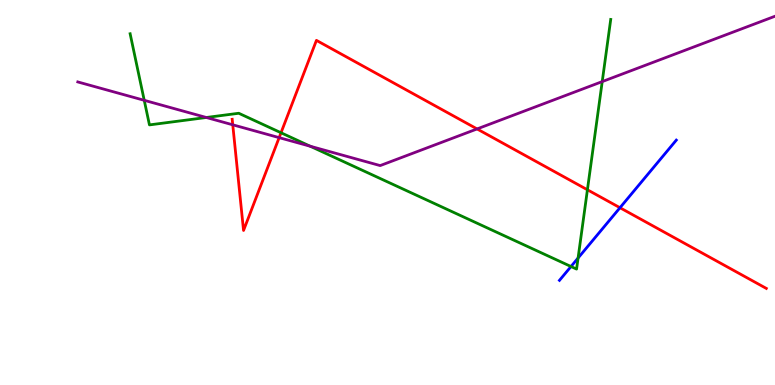[{'lines': ['blue', 'red'], 'intersections': [{'x': 8.0, 'y': 4.6}]}, {'lines': ['green', 'red'], 'intersections': [{'x': 3.63, 'y': 6.55}, {'x': 7.58, 'y': 5.07}]}, {'lines': ['purple', 'red'], 'intersections': [{'x': 3.0, 'y': 6.76}, {'x': 3.6, 'y': 6.43}, {'x': 6.16, 'y': 6.65}]}, {'lines': ['blue', 'green'], 'intersections': [{'x': 7.37, 'y': 3.08}, {'x': 7.46, 'y': 3.3}]}, {'lines': ['blue', 'purple'], 'intersections': []}, {'lines': ['green', 'purple'], 'intersections': [{'x': 1.86, 'y': 7.39}, {'x': 2.66, 'y': 6.95}, {'x': 4.0, 'y': 6.2}, {'x': 7.77, 'y': 7.88}]}]